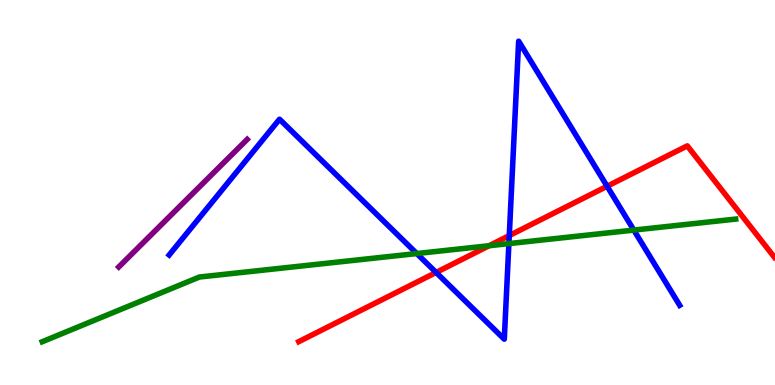[{'lines': ['blue', 'red'], 'intersections': [{'x': 5.63, 'y': 2.92}, {'x': 6.57, 'y': 3.88}, {'x': 7.83, 'y': 5.16}]}, {'lines': ['green', 'red'], 'intersections': [{'x': 6.31, 'y': 3.62}]}, {'lines': ['purple', 'red'], 'intersections': []}, {'lines': ['blue', 'green'], 'intersections': [{'x': 5.38, 'y': 3.41}, {'x': 6.57, 'y': 3.67}, {'x': 8.18, 'y': 4.02}]}, {'lines': ['blue', 'purple'], 'intersections': []}, {'lines': ['green', 'purple'], 'intersections': []}]